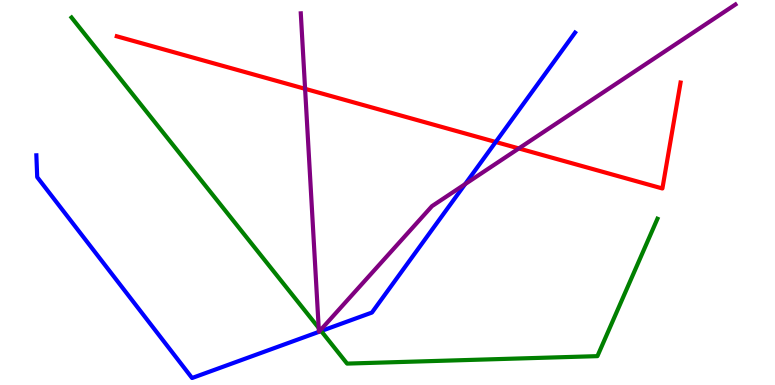[{'lines': ['blue', 'red'], 'intersections': [{'x': 6.4, 'y': 6.31}]}, {'lines': ['green', 'red'], 'intersections': []}, {'lines': ['purple', 'red'], 'intersections': [{'x': 3.94, 'y': 7.69}, {'x': 6.69, 'y': 6.14}]}, {'lines': ['blue', 'green'], 'intersections': [{'x': 4.14, 'y': 1.4}]}, {'lines': ['blue', 'purple'], 'intersections': [{'x': 6.0, 'y': 5.22}]}, {'lines': ['green', 'purple'], 'intersections': [{'x': 4.11, 'y': 1.48}, {'x': 4.13, 'y': 1.42}]}]